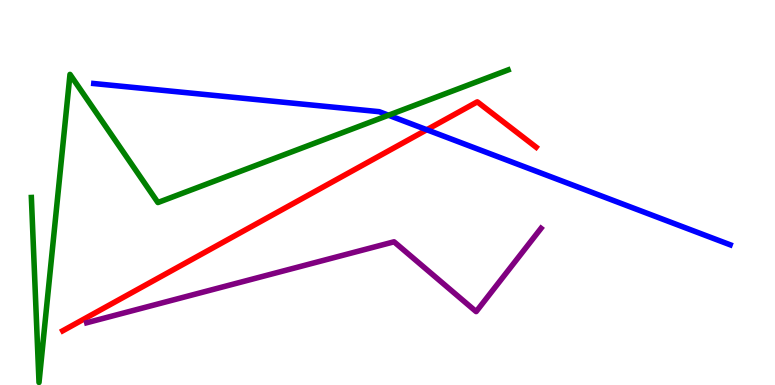[{'lines': ['blue', 'red'], 'intersections': [{'x': 5.51, 'y': 6.63}]}, {'lines': ['green', 'red'], 'intersections': []}, {'lines': ['purple', 'red'], 'intersections': []}, {'lines': ['blue', 'green'], 'intersections': [{'x': 5.01, 'y': 7.01}]}, {'lines': ['blue', 'purple'], 'intersections': []}, {'lines': ['green', 'purple'], 'intersections': []}]